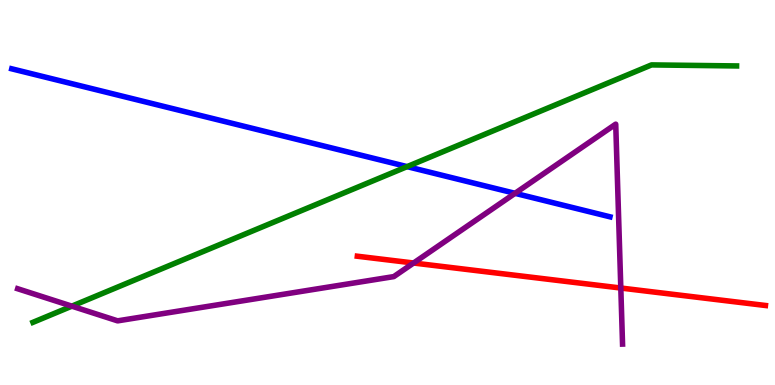[{'lines': ['blue', 'red'], 'intersections': []}, {'lines': ['green', 'red'], 'intersections': []}, {'lines': ['purple', 'red'], 'intersections': [{'x': 5.34, 'y': 3.17}, {'x': 8.01, 'y': 2.52}]}, {'lines': ['blue', 'green'], 'intersections': [{'x': 5.25, 'y': 5.67}]}, {'lines': ['blue', 'purple'], 'intersections': [{'x': 6.65, 'y': 4.98}]}, {'lines': ['green', 'purple'], 'intersections': [{'x': 0.927, 'y': 2.05}]}]